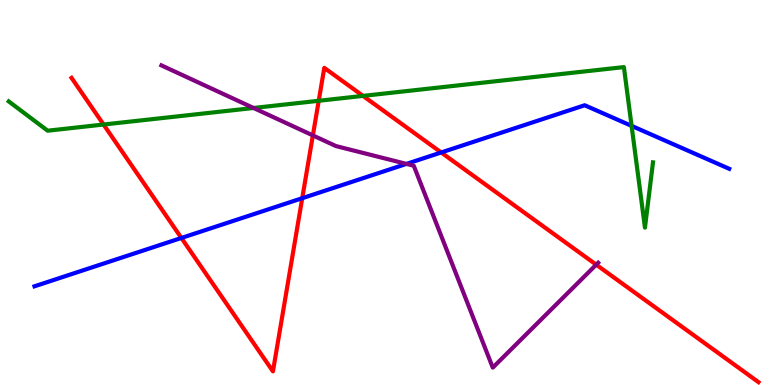[{'lines': ['blue', 'red'], 'intersections': [{'x': 2.34, 'y': 3.82}, {'x': 3.9, 'y': 4.85}, {'x': 5.69, 'y': 6.04}]}, {'lines': ['green', 'red'], 'intersections': [{'x': 1.34, 'y': 6.77}, {'x': 4.11, 'y': 7.38}, {'x': 4.68, 'y': 7.51}]}, {'lines': ['purple', 'red'], 'intersections': [{'x': 4.04, 'y': 6.48}, {'x': 7.69, 'y': 3.13}]}, {'lines': ['blue', 'green'], 'intersections': [{'x': 8.15, 'y': 6.73}]}, {'lines': ['blue', 'purple'], 'intersections': [{'x': 5.24, 'y': 5.74}]}, {'lines': ['green', 'purple'], 'intersections': [{'x': 3.27, 'y': 7.2}]}]